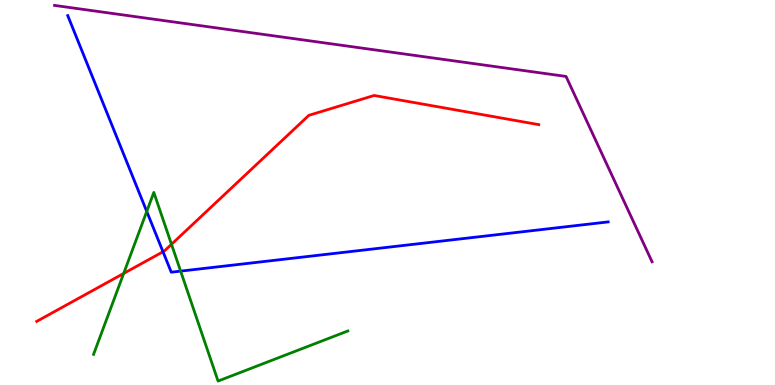[{'lines': ['blue', 'red'], 'intersections': [{'x': 2.1, 'y': 3.46}]}, {'lines': ['green', 'red'], 'intersections': [{'x': 1.6, 'y': 2.9}, {'x': 2.21, 'y': 3.65}]}, {'lines': ['purple', 'red'], 'intersections': []}, {'lines': ['blue', 'green'], 'intersections': [{'x': 1.89, 'y': 4.51}, {'x': 2.33, 'y': 2.96}]}, {'lines': ['blue', 'purple'], 'intersections': []}, {'lines': ['green', 'purple'], 'intersections': []}]